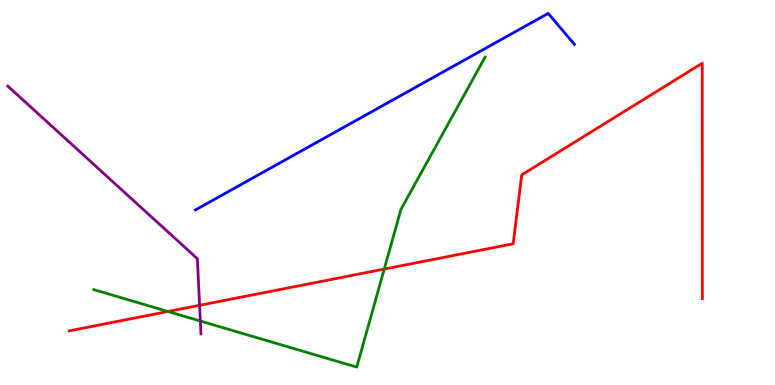[{'lines': ['blue', 'red'], 'intersections': []}, {'lines': ['green', 'red'], 'intersections': [{'x': 2.17, 'y': 1.91}, {'x': 4.96, 'y': 3.01}]}, {'lines': ['purple', 'red'], 'intersections': [{'x': 2.58, 'y': 2.07}]}, {'lines': ['blue', 'green'], 'intersections': []}, {'lines': ['blue', 'purple'], 'intersections': []}, {'lines': ['green', 'purple'], 'intersections': [{'x': 2.59, 'y': 1.66}]}]